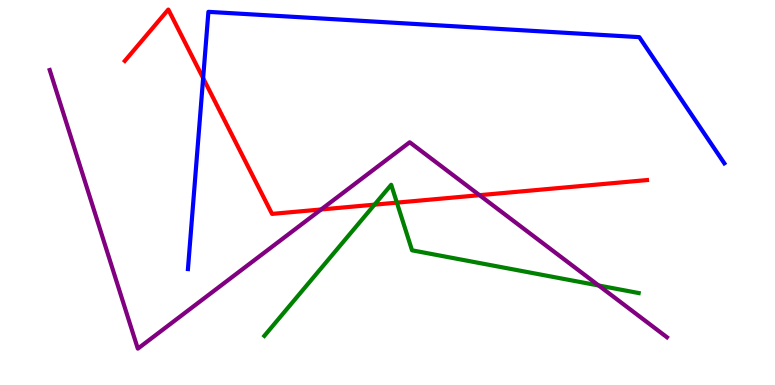[{'lines': ['blue', 'red'], 'intersections': [{'x': 2.62, 'y': 7.97}]}, {'lines': ['green', 'red'], 'intersections': [{'x': 4.83, 'y': 4.68}, {'x': 5.12, 'y': 4.74}]}, {'lines': ['purple', 'red'], 'intersections': [{'x': 4.14, 'y': 4.56}, {'x': 6.19, 'y': 4.93}]}, {'lines': ['blue', 'green'], 'intersections': []}, {'lines': ['blue', 'purple'], 'intersections': []}, {'lines': ['green', 'purple'], 'intersections': [{'x': 7.72, 'y': 2.58}]}]